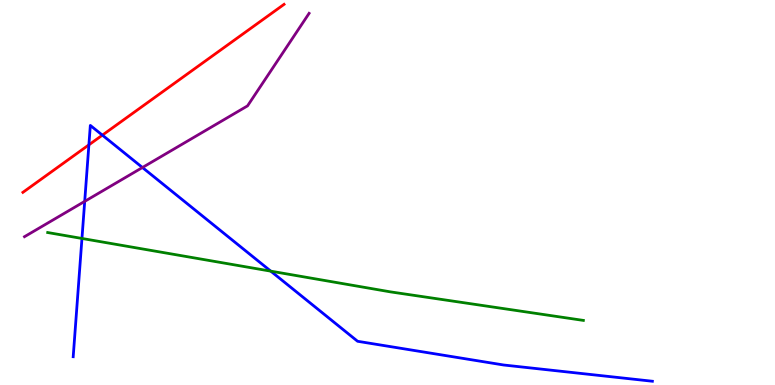[{'lines': ['blue', 'red'], 'intersections': [{'x': 1.15, 'y': 6.24}, {'x': 1.32, 'y': 6.49}]}, {'lines': ['green', 'red'], 'intersections': []}, {'lines': ['purple', 'red'], 'intersections': []}, {'lines': ['blue', 'green'], 'intersections': [{'x': 1.06, 'y': 3.81}, {'x': 3.49, 'y': 2.96}]}, {'lines': ['blue', 'purple'], 'intersections': [{'x': 1.09, 'y': 4.77}, {'x': 1.84, 'y': 5.65}]}, {'lines': ['green', 'purple'], 'intersections': []}]